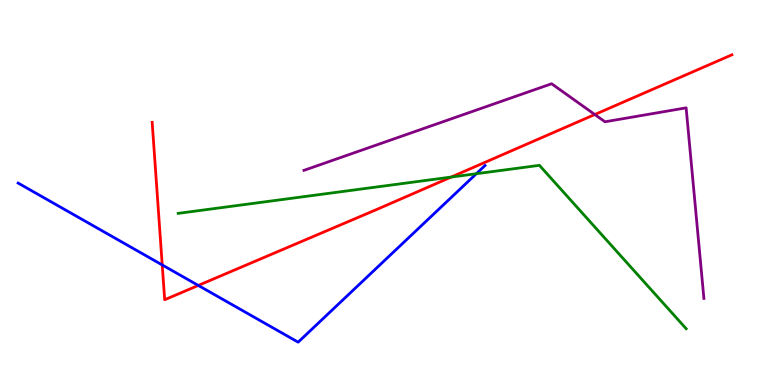[{'lines': ['blue', 'red'], 'intersections': [{'x': 2.09, 'y': 3.12}, {'x': 2.56, 'y': 2.59}]}, {'lines': ['green', 'red'], 'intersections': [{'x': 5.82, 'y': 5.4}]}, {'lines': ['purple', 'red'], 'intersections': [{'x': 7.67, 'y': 7.03}]}, {'lines': ['blue', 'green'], 'intersections': [{'x': 6.15, 'y': 5.49}]}, {'lines': ['blue', 'purple'], 'intersections': []}, {'lines': ['green', 'purple'], 'intersections': []}]